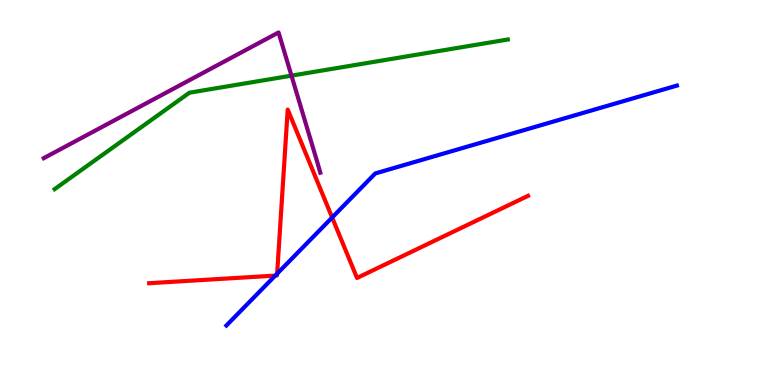[{'lines': ['blue', 'red'], 'intersections': [{'x': 3.55, 'y': 2.84}, {'x': 3.58, 'y': 2.89}, {'x': 4.29, 'y': 4.35}]}, {'lines': ['green', 'red'], 'intersections': []}, {'lines': ['purple', 'red'], 'intersections': []}, {'lines': ['blue', 'green'], 'intersections': []}, {'lines': ['blue', 'purple'], 'intersections': []}, {'lines': ['green', 'purple'], 'intersections': [{'x': 3.76, 'y': 8.04}]}]